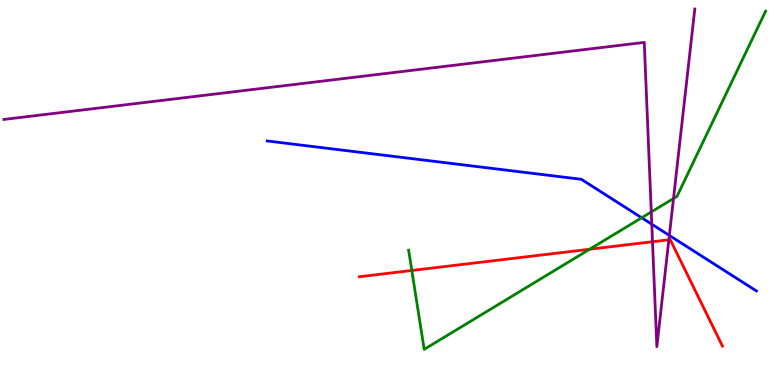[{'lines': ['blue', 'red'], 'intersections': []}, {'lines': ['green', 'red'], 'intersections': [{'x': 5.31, 'y': 2.97}, {'x': 7.61, 'y': 3.53}]}, {'lines': ['purple', 'red'], 'intersections': [{'x': 8.42, 'y': 3.72}, {'x': 8.63, 'y': 3.77}]}, {'lines': ['blue', 'green'], 'intersections': [{'x': 8.28, 'y': 4.34}]}, {'lines': ['blue', 'purple'], 'intersections': [{'x': 8.41, 'y': 4.18}, {'x': 8.64, 'y': 3.89}]}, {'lines': ['green', 'purple'], 'intersections': [{'x': 8.4, 'y': 4.49}, {'x': 8.69, 'y': 4.84}]}]